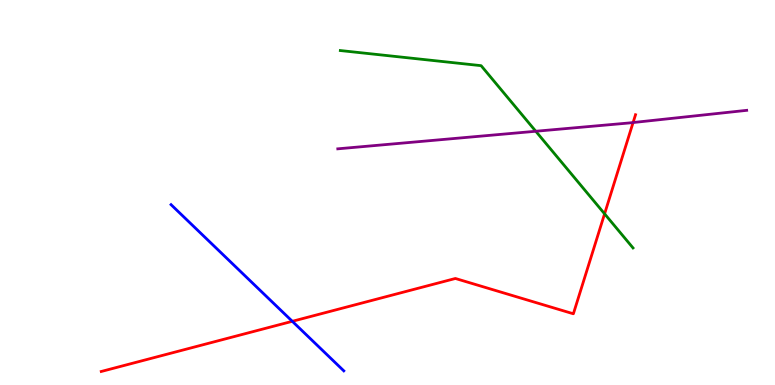[{'lines': ['blue', 'red'], 'intersections': [{'x': 3.77, 'y': 1.65}]}, {'lines': ['green', 'red'], 'intersections': [{'x': 7.8, 'y': 4.45}]}, {'lines': ['purple', 'red'], 'intersections': [{'x': 8.17, 'y': 6.82}]}, {'lines': ['blue', 'green'], 'intersections': []}, {'lines': ['blue', 'purple'], 'intersections': []}, {'lines': ['green', 'purple'], 'intersections': [{'x': 6.91, 'y': 6.59}]}]